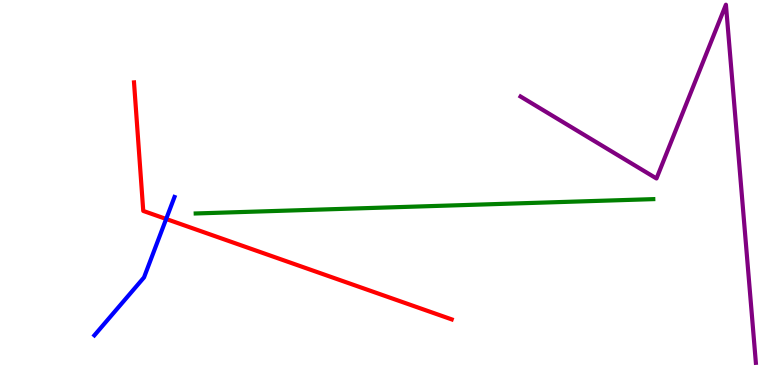[{'lines': ['blue', 'red'], 'intersections': [{'x': 2.14, 'y': 4.31}]}, {'lines': ['green', 'red'], 'intersections': []}, {'lines': ['purple', 'red'], 'intersections': []}, {'lines': ['blue', 'green'], 'intersections': []}, {'lines': ['blue', 'purple'], 'intersections': []}, {'lines': ['green', 'purple'], 'intersections': []}]